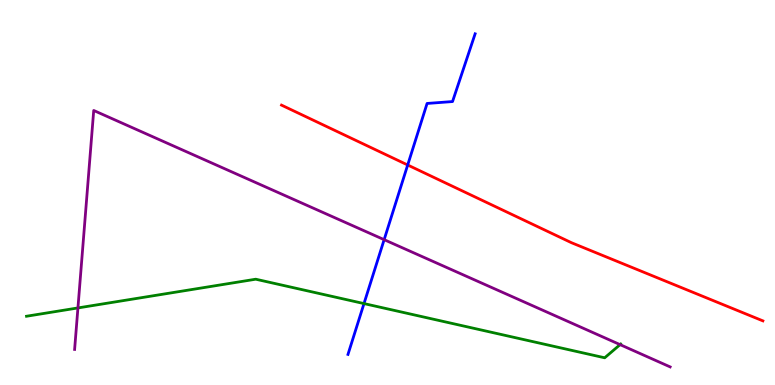[{'lines': ['blue', 'red'], 'intersections': [{'x': 5.26, 'y': 5.71}]}, {'lines': ['green', 'red'], 'intersections': []}, {'lines': ['purple', 'red'], 'intersections': []}, {'lines': ['blue', 'green'], 'intersections': [{'x': 4.7, 'y': 2.11}]}, {'lines': ['blue', 'purple'], 'intersections': [{'x': 4.96, 'y': 3.77}]}, {'lines': ['green', 'purple'], 'intersections': [{'x': 1.01, 'y': 2.0}, {'x': 8.0, 'y': 1.05}]}]